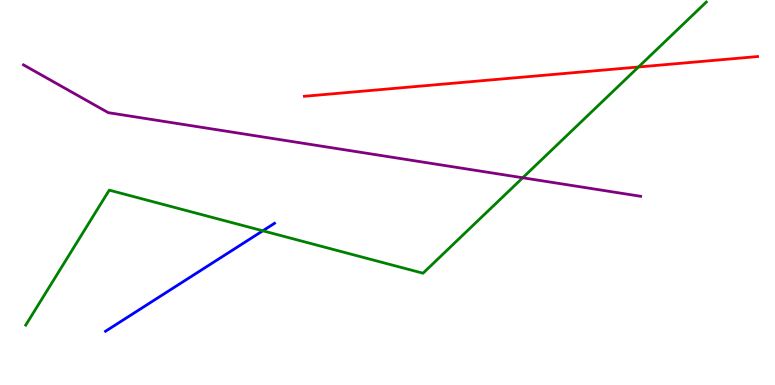[{'lines': ['blue', 'red'], 'intersections': []}, {'lines': ['green', 'red'], 'intersections': [{'x': 8.24, 'y': 8.26}]}, {'lines': ['purple', 'red'], 'intersections': []}, {'lines': ['blue', 'green'], 'intersections': [{'x': 3.39, 'y': 4.01}]}, {'lines': ['blue', 'purple'], 'intersections': []}, {'lines': ['green', 'purple'], 'intersections': [{'x': 6.75, 'y': 5.38}]}]